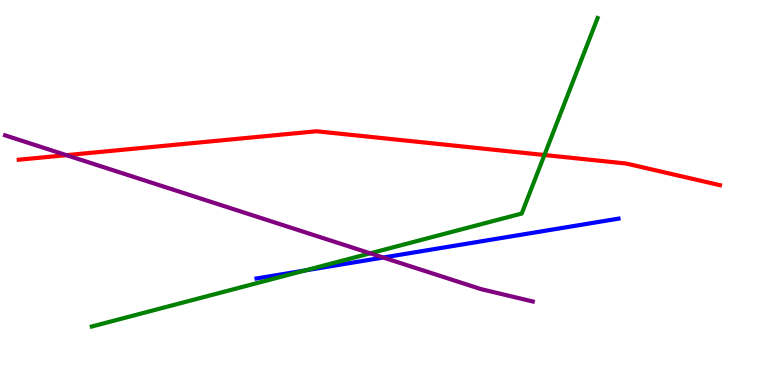[{'lines': ['blue', 'red'], 'intersections': []}, {'lines': ['green', 'red'], 'intersections': [{'x': 7.02, 'y': 5.97}]}, {'lines': ['purple', 'red'], 'intersections': [{'x': 0.857, 'y': 5.97}]}, {'lines': ['blue', 'green'], 'intersections': [{'x': 3.94, 'y': 2.98}]}, {'lines': ['blue', 'purple'], 'intersections': [{'x': 4.95, 'y': 3.31}]}, {'lines': ['green', 'purple'], 'intersections': [{'x': 4.78, 'y': 3.42}]}]